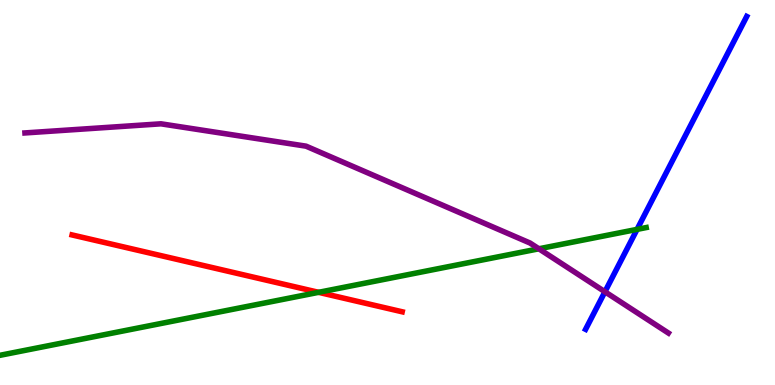[{'lines': ['blue', 'red'], 'intersections': []}, {'lines': ['green', 'red'], 'intersections': [{'x': 4.11, 'y': 2.41}]}, {'lines': ['purple', 'red'], 'intersections': []}, {'lines': ['blue', 'green'], 'intersections': [{'x': 8.22, 'y': 4.04}]}, {'lines': ['blue', 'purple'], 'intersections': [{'x': 7.81, 'y': 2.42}]}, {'lines': ['green', 'purple'], 'intersections': [{'x': 6.95, 'y': 3.54}]}]